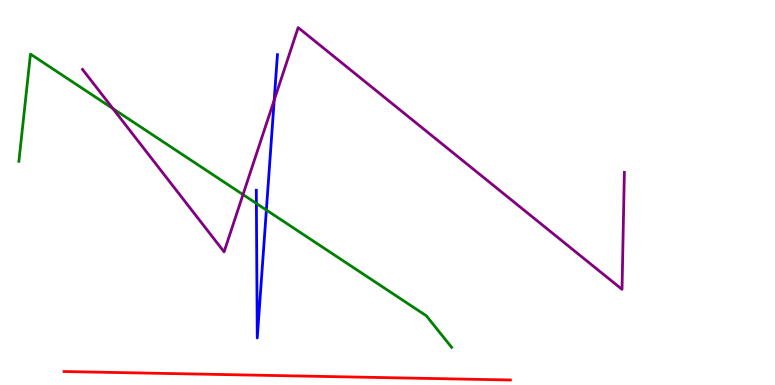[{'lines': ['blue', 'red'], 'intersections': []}, {'lines': ['green', 'red'], 'intersections': []}, {'lines': ['purple', 'red'], 'intersections': []}, {'lines': ['blue', 'green'], 'intersections': [{'x': 3.31, 'y': 4.72}, {'x': 3.44, 'y': 4.54}]}, {'lines': ['blue', 'purple'], 'intersections': [{'x': 3.54, 'y': 7.4}]}, {'lines': ['green', 'purple'], 'intersections': [{'x': 1.46, 'y': 7.18}, {'x': 3.14, 'y': 4.95}]}]